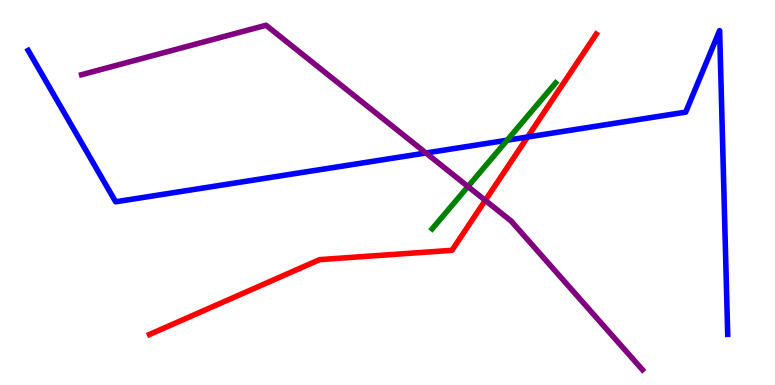[{'lines': ['blue', 'red'], 'intersections': [{'x': 6.81, 'y': 6.44}]}, {'lines': ['green', 'red'], 'intersections': []}, {'lines': ['purple', 'red'], 'intersections': [{'x': 6.26, 'y': 4.8}]}, {'lines': ['blue', 'green'], 'intersections': [{'x': 6.54, 'y': 6.36}]}, {'lines': ['blue', 'purple'], 'intersections': [{'x': 5.5, 'y': 6.03}]}, {'lines': ['green', 'purple'], 'intersections': [{'x': 6.04, 'y': 5.15}]}]